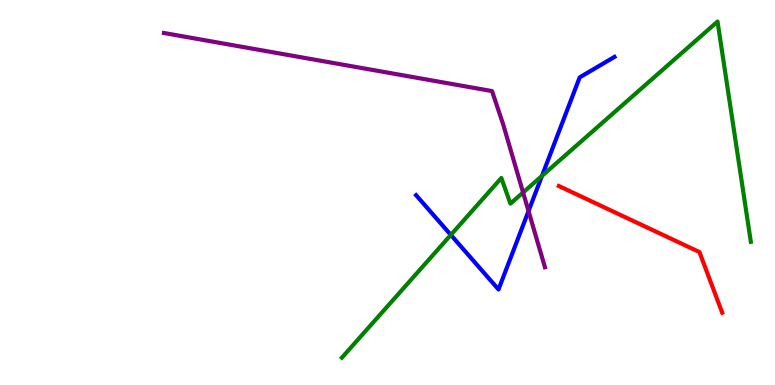[{'lines': ['blue', 'red'], 'intersections': []}, {'lines': ['green', 'red'], 'intersections': []}, {'lines': ['purple', 'red'], 'intersections': []}, {'lines': ['blue', 'green'], 'intersections': [{'x': 5.82, 'y': 3.9}, {'x': 6.99, 'y': 5.43}]}, {'lines': ['blue', 'purple'], 'intersections': [{'x': 6.82, 'y': 4.52}]}, {'lines': ['green', 'purple'], 'intersections': [{'x': 6.75, 'y': 5.0}]}]